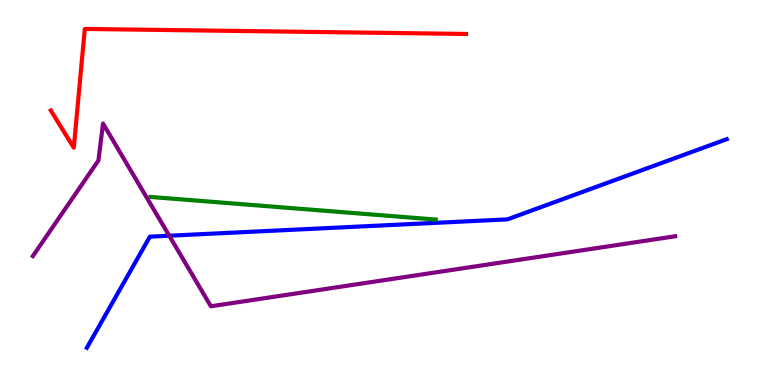[{'lines': ['blue', 'red'], 'intersections': []}, {'lines': ['green', 'red'], 'intersections': []}, {'lines': ['purple', 'red'], 'intersections': []}, {'lines': ['blue', 'green'], 'intersections': []}, {'lines': ['blue', 'purple'], 'intersections': [{'x': 2.18, 'y': 3.88}]}, {'lines': ['green', 'purple'], 'intersections': []}]